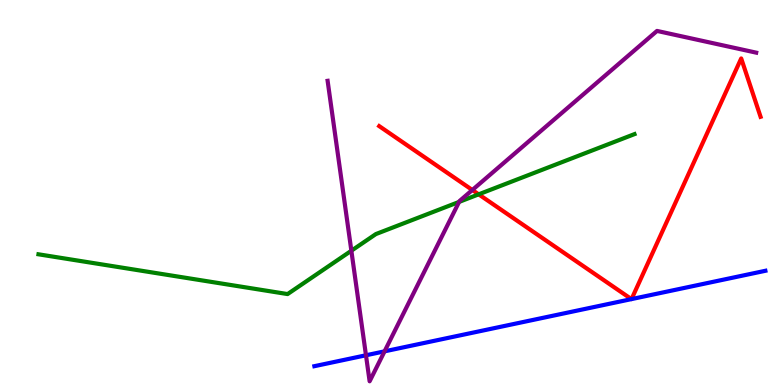[{'lines': ['blue', 'red'], 'intersections': [{'x': 8.15, 'y': 2.23}, {'x': 8.15, 'y': 2.23}]}, {'lines': ['green', 'red'], 'intersections': [{'x': 6.18, 'y': 4.95}]}, {'lines': ['purple', 'red'], 'intersections': [{'x': 6.09, 'y': 5.07}]}, {'lines': ['blue', 'green'], 'intersections': []}, {'lines': ['blue', 'purple'], 'intersections': [{'x': 4.72, 'y': 0.772}, {'x': 4.96, 'y': 0.874}]}, {'lines': ['green', 'purple'], 'intersections': [{'x': 4.53, 'y': 3.49}, {'x': 5.92, 'y': 4.76}]}]